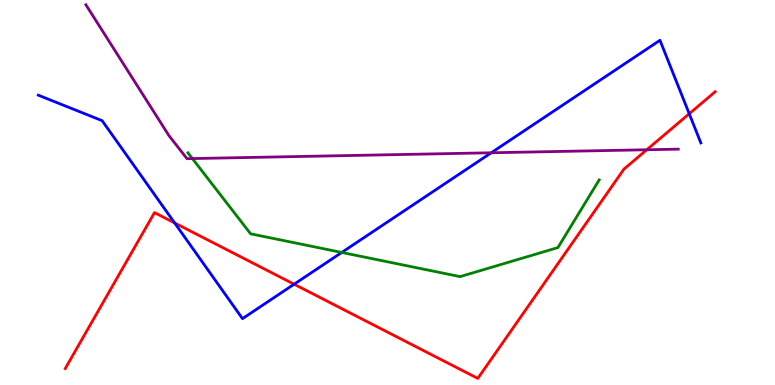[{'lines': ['blue', 'red'], 'intersections': [{'x': 2.25, 'y': 4.21}, {'x': 3.8, 'y': 2.62}, {'x': 8.89, 'y': 7.05}]}, {'lines': ['green', 'red'], 'intersections': []}, {'lines': ['purple', 'red'], 'intersections': [{'x': 8.35, 'y': 6.11}]}, {'lines': ['blue', 'green'], 'intersections': [{'x': 4.41, 'y': 3.44}]}, {'lines': ['blue', 'purple'], 'intersections': [{'x': 6.34, 'y': 6.03}]}, {'lines': ['green', 'purple'], 'intersections': [{'x': 2.48, 'y': 5.88}]}]